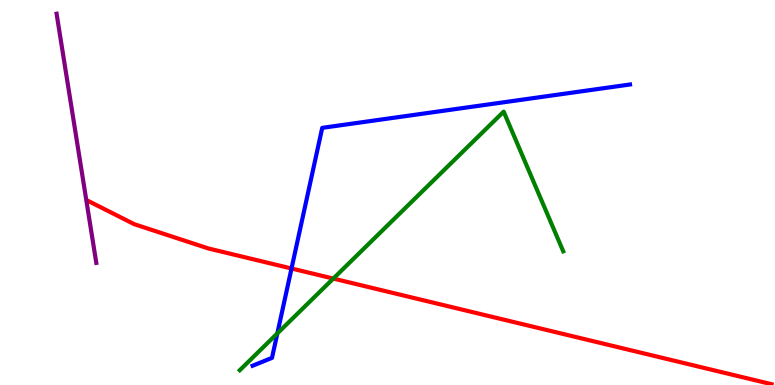[{'lines': ['blue', 'red'], 'intersections': [{'x': 3.76, 'y': 3.03}]}, {'lines': ['green', 'red'], 'intersections': [{'x': 4.3, 'y': 2.76}]}, {'lines': ['purple', 'red'], 'intersections': []}, {'lines': ['blue', 'green'], 'intersections': [{'x': 3.58, 'y': 1.34}]}, {'lines': ['blue', 'purple'], 'intersections': []}, {'lines': ['green', 'purple'], 'intersections': []}]